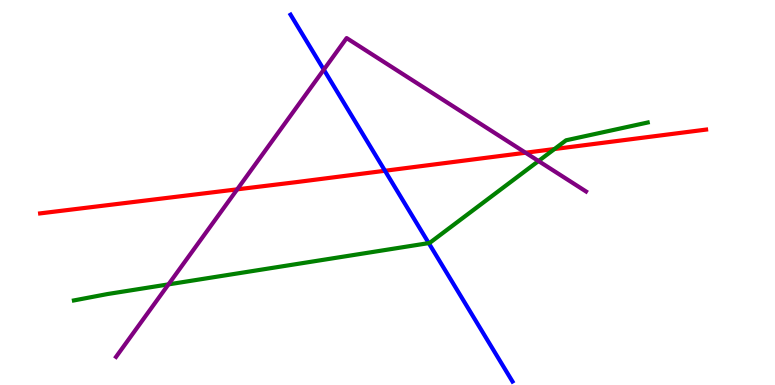[{'lines': ['blue', 'red'], 'intersections': [{'x': 4.97, 'y': 5.56}]}, {'lines': ['green', 'red'], 'intersections': [{'x': 7.15, 'y': 6.13}]}, {'lines': ['purple', 'red'], 'intersections': [{'x': 3.06, 'y': 5.08}, {'x': 6.78, 'y': 6.03}]}, {'lines': ['blue', 'green'], 'intersections': [{'x': 5.53, 'y': 3.69}]}, {'lines': ['blue', 'purple'], 'intersections': [{'x': 4.18, 'y': 8.19}]}, {'lines': ['green', 'purple'], 'intersections': [{'x': 2.17, 'y': 2.61}, {'x': 6.95, 'y': 5.82}]}]